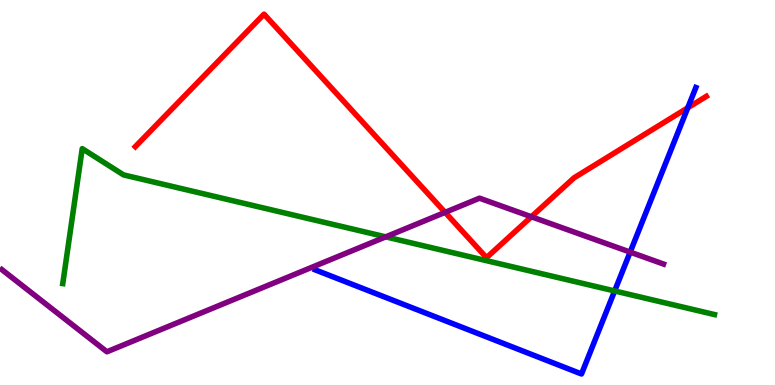[{'lines': ['blue', 'red'], 'intersections': [{'x': 8.87, 'y': 7.2}]}, {'lines': ['green', 'red'], 'intersections': []}, {'lines': ['purple', 'red'], 'intersections': [{'x': 5.74, 'y': 4.48}, {'x': 6.86, 'y': 4.37}]}, {'lines': ['blue', 'green'], 'intersections': [{'x': 7.93, 'y': 2.44}]}, {'lines': ['blue', 'purple'], 'intersections': [{'x': 8.13, 'y': 3.45}]}, {'lines': ['green', 'purple'], 'intersections': [{'x': 4.98, 'y': 3.85}]}]